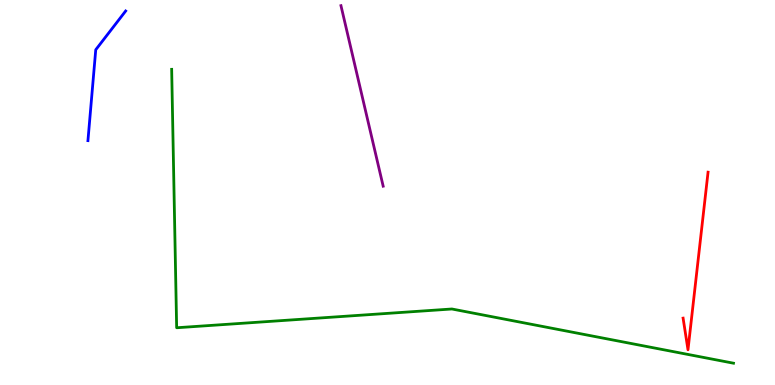[{'lines': ['blue', 'red'], 'intersections': []}, {'lines': ['green', 'red'], 'intersections': []}, {'lines': ['purple', 'red'], 'intersections': []}, {'lines': ['blue', 'green'], 'intersections': []}, {'lines': ['blue', 'purple'], 'intersections': []}, {'lines': ['green', 'purple'], 'intersections': []}]